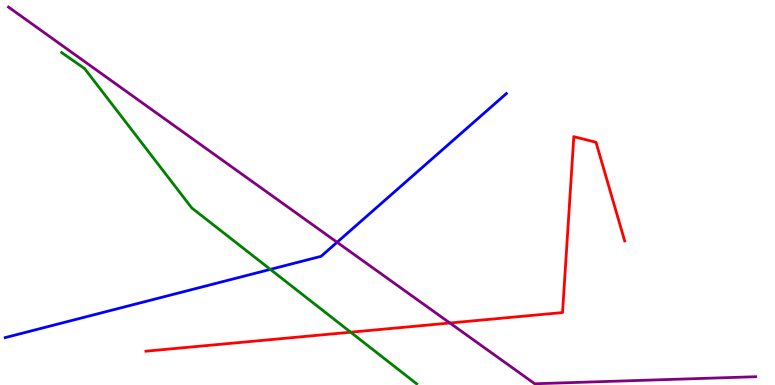[{'lines': ['blue', 'red'], 'intersections': []}, {'lines': ['green', 'red'], 'intersections': [{'x': 4.52, 'y': 1.37}]}, {'lines': ['purple', 'red'], 'intersections': [{'x': 5.8, 'y': 1.61}]}, {'lines': ['blue', 'green'], 'intersections': [{'x': 3.49, 'y': 3.0}]}, {'lines': ['blue', 'purple'], 'intersections': [{'x': 4.35, 'y': 3.71}]}, {'lines': ['green', 'purple'], 'intersections': []}]